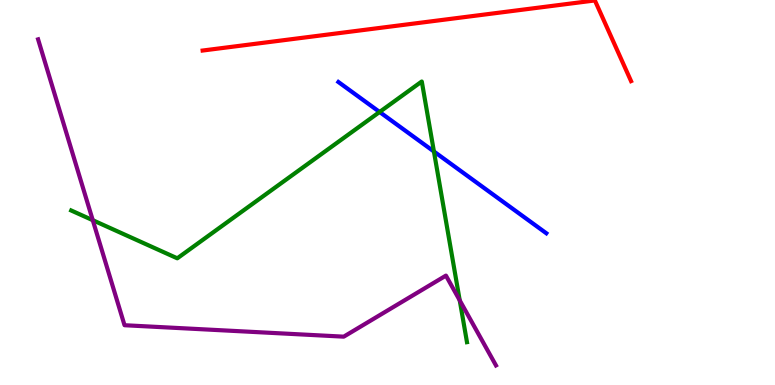[{'lines': ['blue', 'red'], 'intersections': []}, {'lines': ['green', 'red'], 'intersections': []}, {'lines': ['purple', 'red'], 'intersections': []}, {'lines': ['blue', 'green'], 'intersections': [{'x': 4.9, 'y': 7.09}, {'x': 5.6, 'y': 6.07}]}, {'lines': ['blue', 'purple'], 'intersections': []}, {'lines': ['green', 'purple'], 'intersections': [{'x': 1.2, 'y': 4.28}, {'x': 5.93, 'y': 2.2}]}]